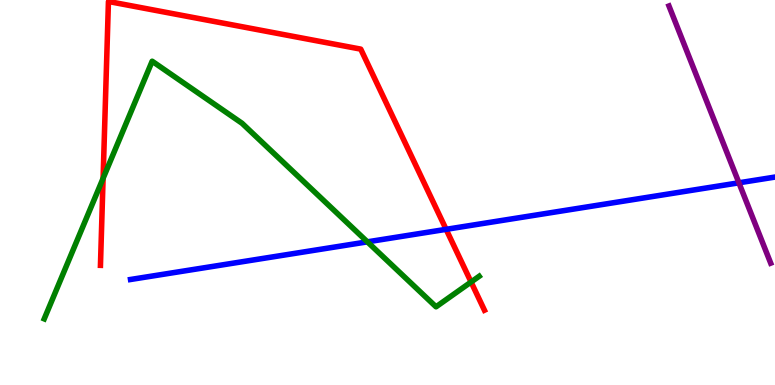[{'lines': ['blue', 'red'], 'intersections': [{'x': 5.76, 'y': 4.04}]}, {'lines': ['green', 'red'], 'intersections': [{'x': 1.33, 'y': 5.37}, {'x': 6.08, 'y': 2.68}]}, {'lines': ['purple', 'red'], 'intersections': []}, {'lines': ['blue', 'green'], 'intersections': [{'x': 4.74, 'y': 3.72}]}, {'lines': ['blue', 'purple'], 'intersections': [{'x': 9.53, 'y': 5.25}]}, {'lines': ['green', 'purple'], 'intersections': []}]